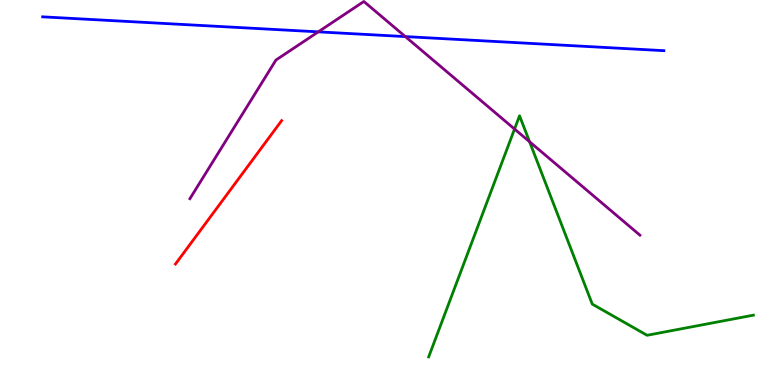[{'lines': ['blue', 'red'], 'intersections': []}, {'lines': ['green', 'red'], 'intersections': []}, {'lines': ['purple', 'red'], 'intersections': []}, {'lines': ['blue', 'green'], 'intersections': []}, {'lines': ['blue', 'purple'], 'intersections': [{'x': 4.11, 'y': 9.17}, {'x': 5.23, 'y': 9.05}]}, {'lines': ['green', 'purple'], 'intersections': [{'x': 6.64, 'y': 6.65}, {'x': 6.83, 'y': 6.32}]}]